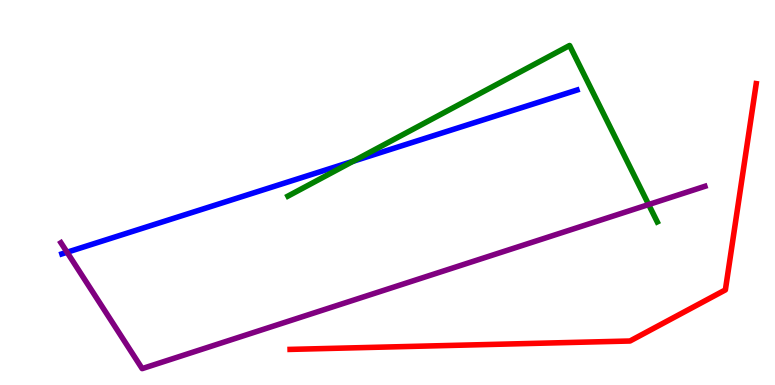[{'lines': ['blue', 'red'], 'intersections': []}, {'lines': ['green', 'red'], 'intersections': []}, {'lines': ['purple', 'red'], 'intersections': []}, {'lines': ['blue', 'green'], 'intersections': [{'x': 4.56, 'y': 5.81}]}, {'lines': ['blue', 'purple'], 'intersections': [{'x': 0.865, 'y': 3.45}]}, {'lines': ['green', 'purple'], 'intersections': [{'x': 8.37, 'y': 4.69}]}]